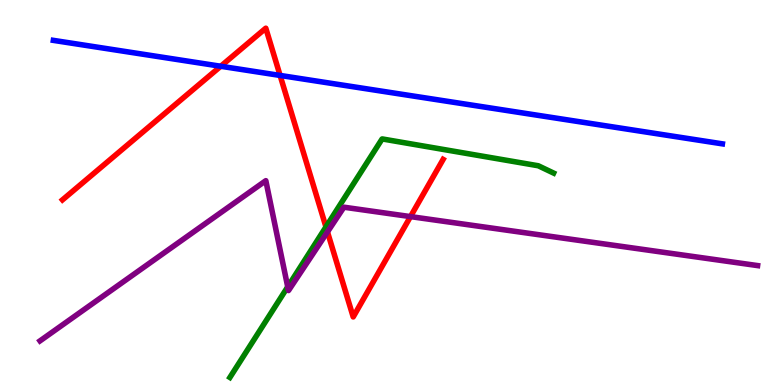[{'lines': ['blue', 'red'], 'intersections': [{'x': 2.85, 'y': 8.28}, {'x': 3.61, 'y': 8.04}]}, {'lines': ['green', 'red'], 'intersections': [{'x': 4.21, 'y': 4.11}]}, {'lines': ['purple', 'red'], 'intersections': [{'x': 4.23, 'y': 3.98}, {'x': 5.3, 'y': 4.37}]}, {'lines': ['blue', 'green'], 'intersections': []}, {'lines': ['blue', 'purple'], 'intersections': []}, {'lines': ['green', 'purple'], 'intersections': [{'x': 3.71, 'y': 2.55}]}]